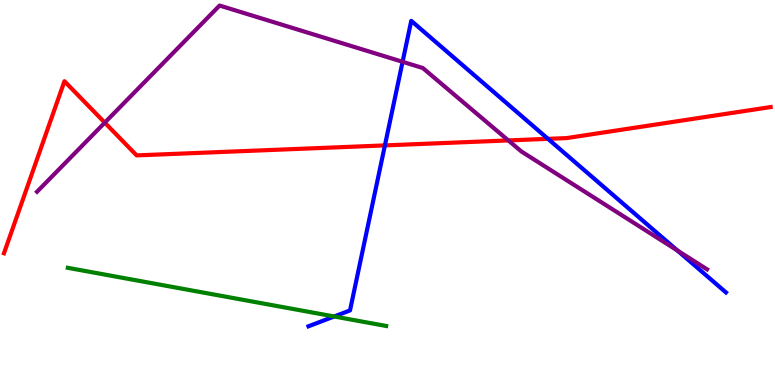[{'lines': ['blue', 'red'], 'intersections': [{'x': 4.97, 'y': 6.22}, {'x': 7.07, 'y': 6.39}]}, {'lines': ['green', 'red'], 'intersections': []}, {'lines': ['purple', 'red'], 'intersections': [{'x': 1.35, 'y': 6.81}, {'x': 6.56, 'y': 6.35}]}, {'lines': ['blue', 'green'], 'intersections': [{'x': 4.31, 'y': 1.78}]}, {'lines': ['blue', 'purple'], 'intersections': [{'x': 5.19, 'y': 8.39}, {'x': 8.74, 'y': 3.49}]}, {'lines': ['green', 'purple'], 'intersections': []}]